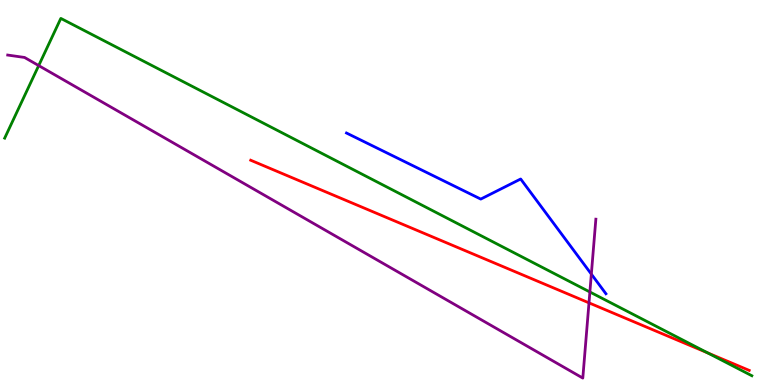[{'lines': ['blue', 'red'], 'intersections': []}, {'lines': ['green', 'red'], 'intersections': [{'x': 9.13, 'y': 0.835}]}, {'lines': ['purple', 'red'], 'intersections': [{'x': 7.6, 'y': 2.13}]}, {'lines': ['blue', 'green'], 'intersections': []}, {'lines': ['blue', 'purple'], 'intersections': [{'x': 7.63, 'y': 2.88}]}, {'lines': ['green', 'purple'], 'intersections': [{'x': 0.499, 'y': 8.3}, {'x': 7.61, 'y': 2.42}]}]